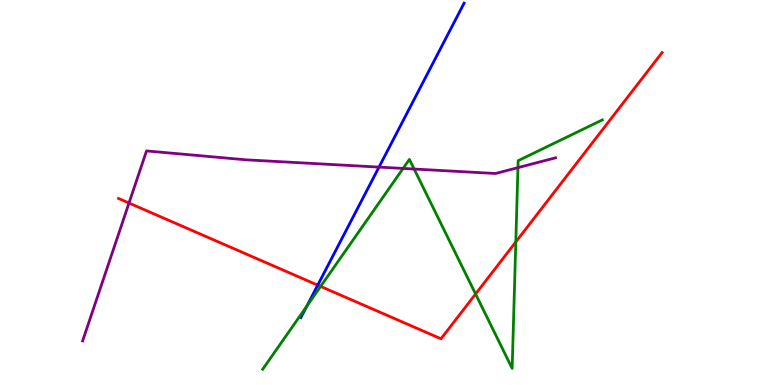[{'lines': ['blue', 'red'], 'intersections': [{'x': 4.1, 'y': 2.59}]}, {'lines': ['green', 'red'], 'intersections': [{'x': 4.14, 'y': 2.56}, {'x': 6.14, 'y': 2.36}, {'x': 6.66, 'y': 3.72}]}, {'lines': ['purple', 'red'], 'intersections': [{'x': 1.66, 'y': 4.73}]}, {'lines': ['blue', 'green'], 'intersections': [{'x': 3.96, 'y': 2.05}]}, {'lines': ['blue', 'purple'], 'intersections': [{'x': 4.89, 'y': 5.66}]}, {'lines': ['green', 'purple'], 'intersections': [{'x': 5.2, 'y': 5.63}, {'x': 5.34, 'y': 5.61}, {'x': 6.68, 'y': 5.65}]}]